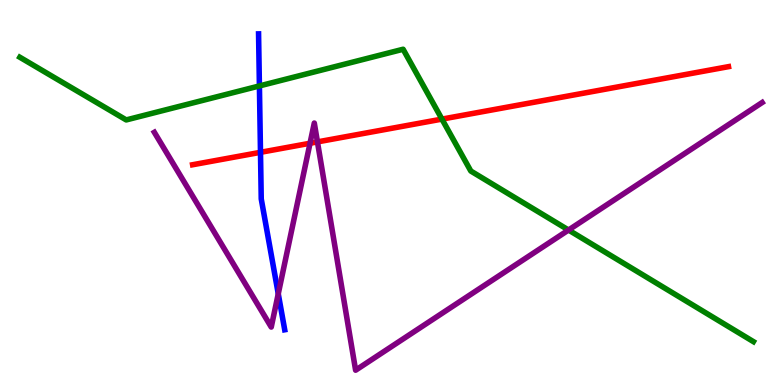[{'lines': ['blue', 'red'], 'intersections': [{'x': 3.36, 'y': 6.04}]}, {'lines': ['green', 'red'], 'intersections': [{'x': 5.7, 'y': 6.91}]}, {'lines': ['purple', 'red'], 'intersections': [{'x': 4.0, 'y': 6.28}, {'x': 4.1, 'y': 6.31}]}, {'lines': ['blue', 'green'], 'intersections': [{'x': 3.35, 'y': 7.77}]}, {'lines': ['blue', 'purple'], 'intersections': [{'x': 3.59, 'y': 2.37}]}, {'lines': ['green', 'purple'], 'intersections': [{'x': 7.34, 'y': 4.03}]}]